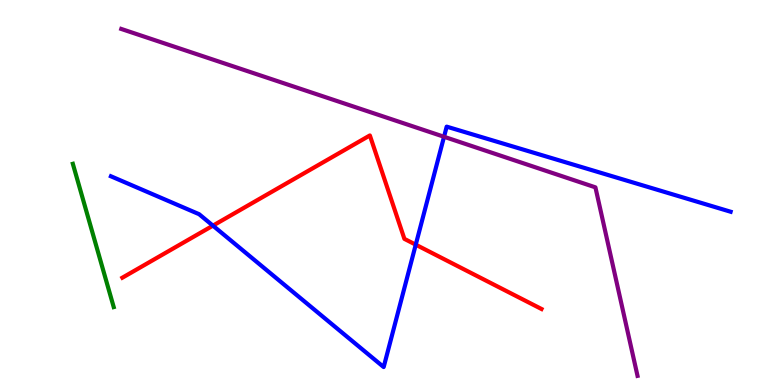[{'lines': ['blue', 'red'], 'intersections': [{'x': 2.75, 'y': 4.14}, {'x': 5.36, 'y': 3.64}]}, {'lines': ['green', 'red'], 'intersections': []}, {'lines': ['purple', 'red'], 'intersections': []}, {'lines': ['blue', 'green'], 'intersections': []}, {'lines': ['blue', 'purple'], 'intersections': [{'x': 5.73, 'y': 6.45}]}, {'lines': ['green', 'purple'], 'intersections': []}]